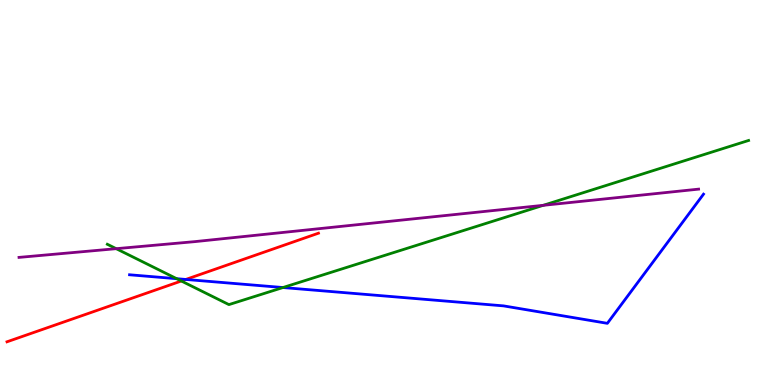[{'lines': ['blue', 'red'], 'intersections': [{'x': 2.4, 'y': 2.74}]}, {'lines': ['green', 'red'], 'intersections': [{'x': 2.34, 'y': 2.7}]}, {'lines': ['purple', 'red'], 'intersections': []}, {'lines': ['blue', 'green'], 'intersections': [{'x': 2.28, 'y': 2.76}, {'x': 3.65, 'y': 2.53}]}, {'lines': ['blue', 'purple'], 'intersections': []}, {'lines': ['green', 'purple'], 'intersections': [{'x': 1.5, 'y': 3.54}, {'x': 7.01, 'y': 4.67}]}]